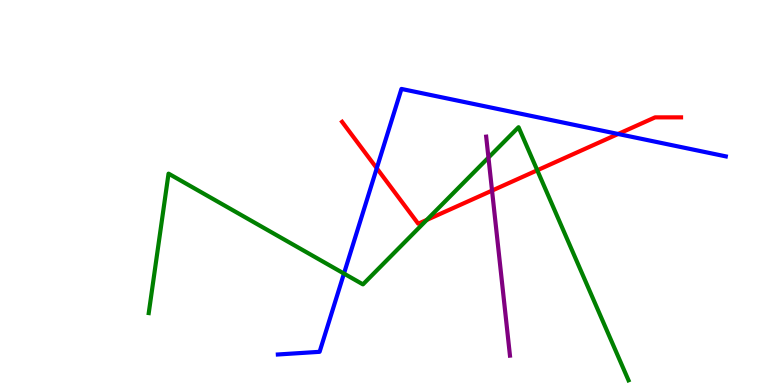[{'lines': ['blue', 'red'], 'intersections': [{'x': 4.86, 'y': 5.63}, {'x': 7.98, 'y': 6.52}]}, {'lines': ['green', 'red'], 'intersections': [{'x': 5.51, 'y': 4.29}, {'x': 6.93, 'y': 5.58}]}, {'lines': ['purple', 'red'], 'intersections': [{'x': 6.35, 'y': 5.05}]}, {'lines': ['blue', 'green'], 'intersections': [{'x': 4.44, 'y': 2.89}]}, {'lines': ['blue', 'purple'], 'intersections': []}, {'lines': ['green', 'purple'], 'intersections': [{'x': 6.3, 'y': 5.91}]}]